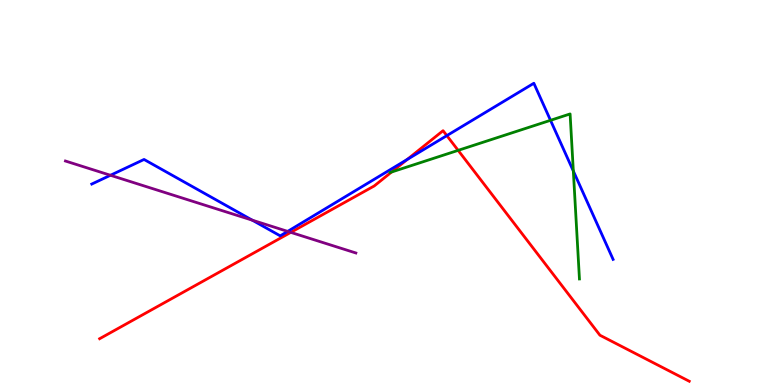[{'lines': ['blue', 'red'], 'intersections': [{'x': 5.25, 'y': 5.86}, {'x': 5.77, 'y': 6.48}]}, {'lines': ['green', 'red'], 'intersections': [{'x': 5.05, 'y': 5.53}, {'x': 5.91, 'y': 6.09}]}, {'lines': ['purple', 'red'], 'intersections': [{'x': 3.75, 'y': 3.96}]}, {'lines': ['blue', 'green'], 'intersections': [{'x': 7.1, 'y': 6.88}, {'x': 7.4, 'y': 5.56}]}, {'lines': ['blue', 'purple'], 'intersections': [{'x': 1.43, 'y': 5.45}, {'x': 3.26, 'y': 4.28}, {'x': 3.71, 'y': 3.99}]}, {'lines': ['green', 'purple'], 'intersections': []}]